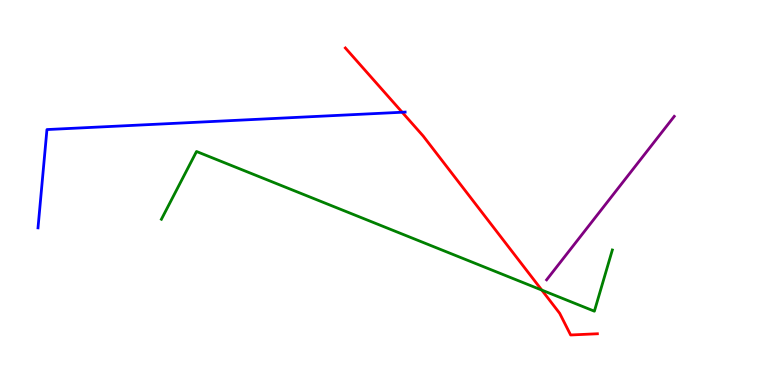[{'lines': ['blue', 'red'], 'intersections': [{'x': 5.19, 'y': 7.08}]}, {'lines': ['green', 'red'], 'intersections': [{'x': 6.99, 'y': 2.47}]}, {'lines': ['purple', 'red'], 'intersections': []}, {'lines': ['blue', 'green'], 'intersections': []}, {'lines': ['blue', 'purple'], 'intersections': []}, {'lines': ['green', 'purple'], 'intersections': []}]